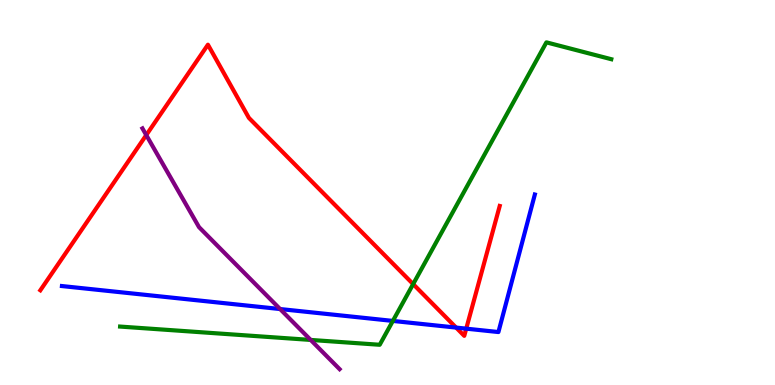[{'lines': ['blue', 'red'], 'intersections': [{'x': 5.89, 'y': 1.49}, {'x': 6.02, 'y': 1.46}]}, {'lines': ['green', 'red'], 'intersections': [{'x': 5.33, 'y': 2.62}]}, {'lines': ['purple', 'red'], 'intersections': [{'x': 1.89, 'y': 6.49}]}, {'lines': ['blue', 'green'], 'intersections': [{'x': 5.07, 'y': 1.66}]}, {'lines': ['blue', 'purple'], 'intersections': [{'x': 3.61, 'y': 1.97}]}, {'lines': ['green', 'purple'], 'intersections': [{'x': 4.01, 'y': 1.17}]}]